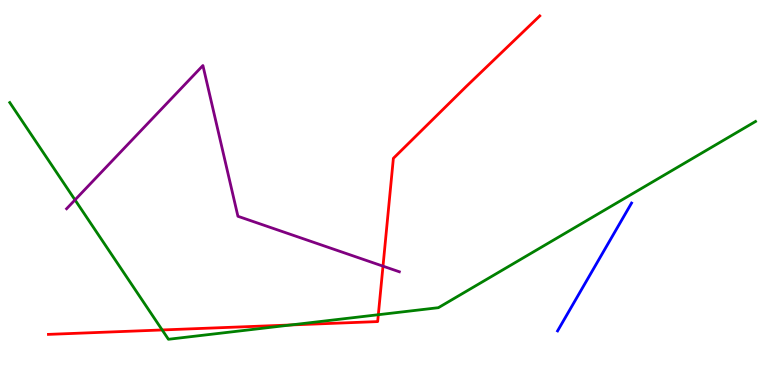[{'lines': ['blue', 'red'], 'intersections': []}, {'lines': ['green', 'red'], 'intersections': [{'x': 2.09, 'y': 1.43}, {'x': 3.75, 'y': 1.56}, {'x': 4.88, 'y': 1.83}]}, {'lines': ['purple', 'red'], 'intersections': [{'x': 4.94, 'y': 3.09}]}, {'lines': ['blue', 'green'], 'intersections': []}, {'lines': ['blue', 'purple'], 'intersections': []}, {'lines': ['green', 'purple'], 'intersections': [{'x': 0.968, 'y': 4.81}]}]